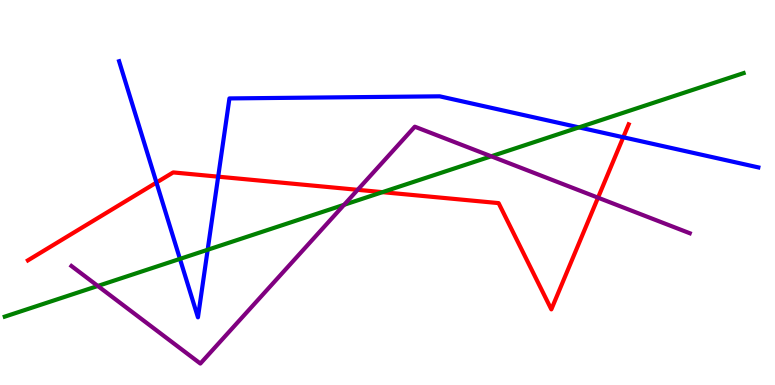[{'lines': ['blue', 'red'], 'intersections': [{'x': 2.02, 'y': 5.26}, {'x': 2.82, 'y': 5.41}, {'x': 8.04, 'y': 6.43}]}, {'lines': ['green', 'red'], 'intersections': [{'x': 4.93, 'y': 5.01}]}, {'lines': ['purple', 'red'], 'intersections': [{'x': 4.61, 'y': 5.07}, {'x': 7.72, 'y': 4.87}]}, {'lines': ['blue', 'green'], 'intersections': [{'x': 2.32, 'y': 3.28}, {'x': 2.68, 'y': 3.51}, {'x': 7.47, 'y': 6.69}]}, {'lines': ['blue', 'purple'], 'intersections': []}, {'lines': ['green', 'purple'], 'intersections': [{'x': 1.26, 'y': 2.57}, {'x': 4.44, 'y': 4.68}, {'x': 6.34, 'y': 5.94}]}]